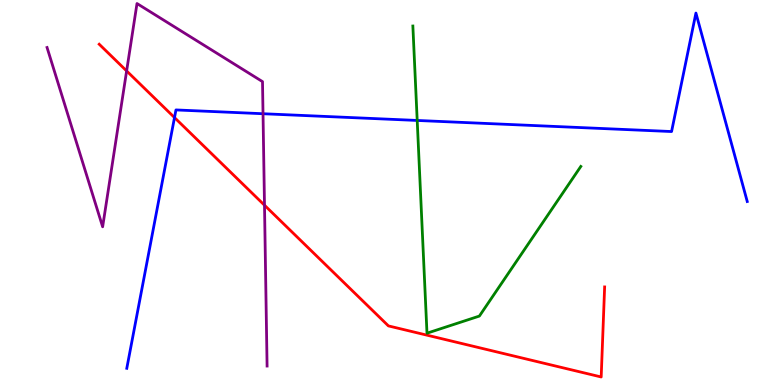[{'lines': ['blue', 'red'], 'intersections': [{'x': 2.25, 'y': 6.95}]}, {'lines': ['green', 'red'], 'intersections': []}, {'lines': ['purple', 'red'], 'intersections': [{'x': 1.63, 'y': 8.16}, {'x': 3.41, 'y': 4.67}]}, {'lines': ['blue', 'green'], 'intersections': [{'x': 5.38, 'y': 6.87}]}, {'lines': ['blue', 'purple'], 'intersections': [{'x': 3.39, 'y': 7.05}]}, {'lines': ['green', 'purple'], 'intersections': []}]